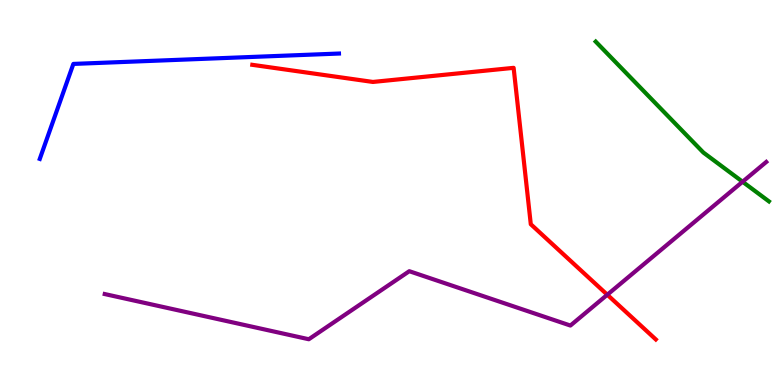[{'lines': ['blue', 'red'], 'intersections': []}, {'lines': ['green', 'red'], 'intersections': []}, {'lines': ['purple', 'red'], 'intersections': [{'x': 7.84, 'y': 2.34}]}, {'lines': ['blue', 'green'], 'intersections': []}, {'lines': ['blue', 'purple'], 'intersections': []}, {'lines': ['green', 'purple'], 'intersections': [{'x': 9.58, 'y': 5.28}]}]